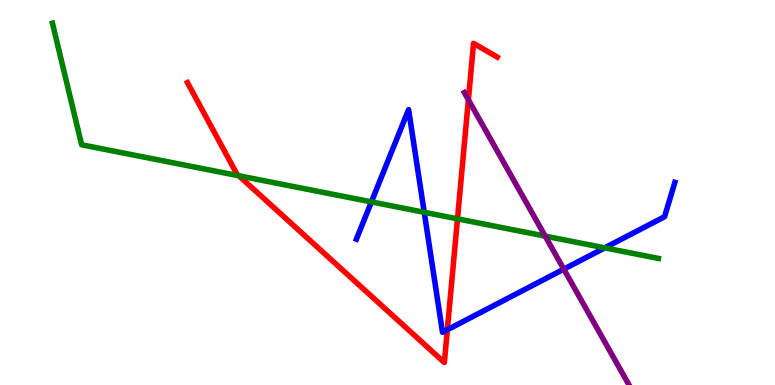[{'lines': ['blue', 'red'], 'intersections': [{'x': 5.77, 'y': 1.43}]}, {'lines': ['green', 'red'], 'intersections': [{'x': 3.08, 'y': 5.43}, {'x': 5.9, 'y': 4.32}]}, {'lines': ['purple', 'red'], 'intersections': [{'x': 6.04, 'y': 7.41}]}, {'lines': ['blue', 'green'], 'intersections': [{'x': 4.79, 'y': 4.76}, {'x': 5.47, 'y': 4.49}, {'x': 7.8, 'y': 3.56}]}, {'lines': ['blue', 'purple'], 'intersections': [{'x': 7.27, 'y': 3.01}]}, {'lines': ['green', 'purple'], 'intersections': [{'x': 7.03, 'y': 3.87}]}]